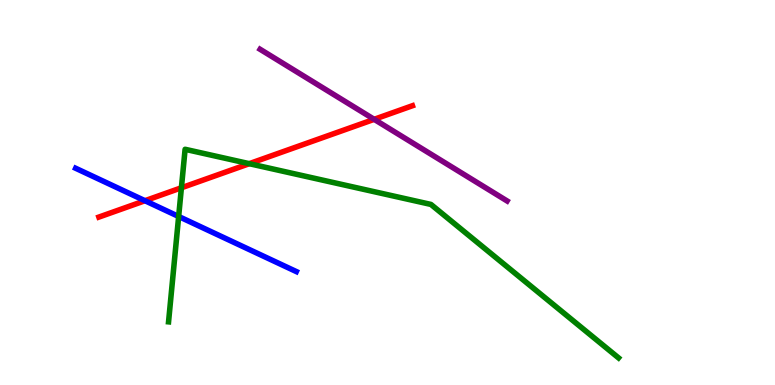[{'lines': ['blue', 'red'], 'intersections': [{'x': 1.87, 'y': 4.79}]}, {'lines': ['green', 'red'], 'intersections': [{'x': 2.34, 'y': 5.12}, {'x': 3.22, 'y': 5.75}]}, {'lines': ['purple', 'red'], 'intersections': [{'x': 4.83, 'y': 6.9}]}, {'lines': ['blue', 'green'], 'intersections': [{'x': 2.31, 'y': 4.38}]}, {'lines': ['blue', 'purple'], 'intersections': []}, {'lines': ['green', 'purple'], 'intersections': []}]